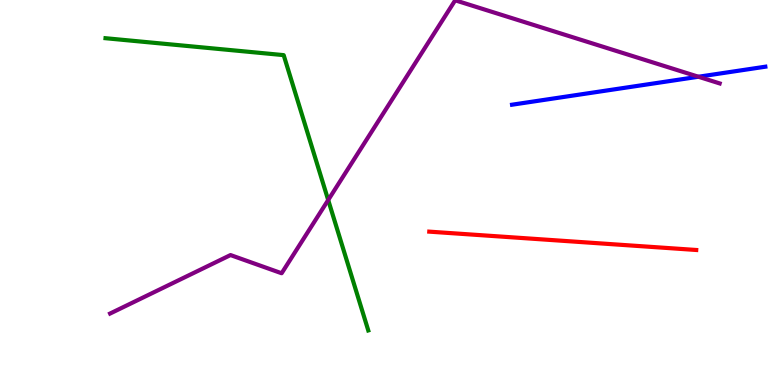[{'lines': ['blue', 'red'], 'intersections': []}, {'lines': ['green', 'red'], 'intersections': []}, {'lines': ['purple', 'red'], 'intersections': []}, {'lines': ['blue', 'green'], 'intersections': []}, {'lines': ['blue', 'purple'], 'intersections': [{'x': 9.01, 'y': 8.01}]}, {'lines': ['green', 'purple'], 'intersections': [{'x': 4.23, 'y': 4.8}]}]